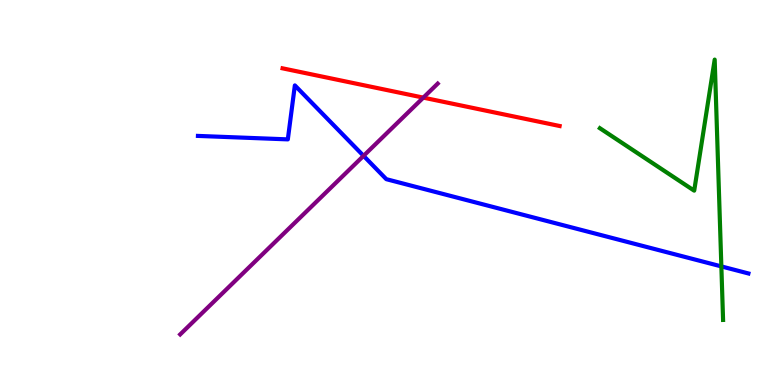[{'lines': ['blue', 'red'], 'intersections': []}, {'lines': ['green', 'red'], 'intersections': []}, {'lines': ['purple', 'red'], 'intersections': [{'x': 5.46, 'y': 7.46}]}, {'lines': ['blue', 'green'], 'intersections': [{'x': 9.31, 'y': 3.08}]}, {'lines': ['blue', 'purple'], 'intersections': [{'x': 4.69, 'y': 5.95}]}, {'lines': ['green', 'purple'], 'intersections': []}]